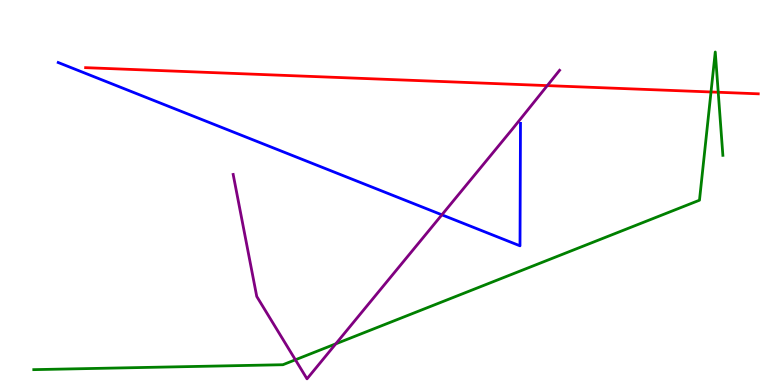[{'lines': ['blue', 'red'], 'intersections': []}, {'lines': ['green', 'red'], 'intersections': [{'x': 9.17, 'y': 7.61}, {'x': 9.27, 'y': 7.6}]}, {'lines': ['purple', 'red'], 'intersections': [{'x': 7.06, 'y': 7.78}]}, {'lines': ['blue', 'green'], 'intersections': []}, {'lines': ['blue', 'purple'], 'intersections': [{'x': 5.7, 'y': 4.42}]}, {'lines': ['green', 'purple'], 'intersections': [{'x': 3.81, 'y': 0.655}, {'x': 4.33, 'y': 1.07}]}]